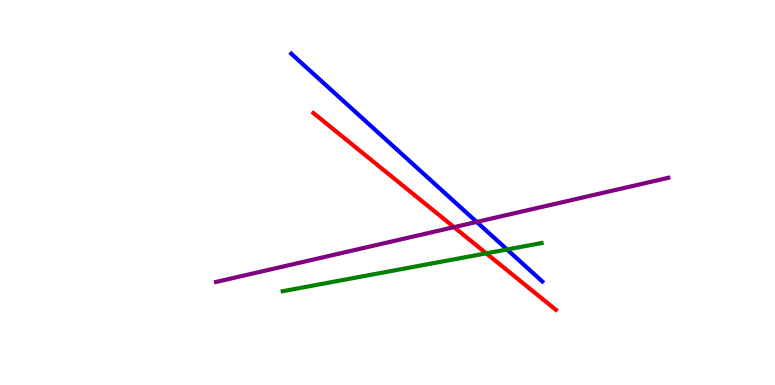[{'lines': ['blue', 'red'], 'intersections': []}, {'lines': ['green', 'red'], 'intersections': [{'x': 6.27, 'y': 3.42}]}, {'lines': ['purple', 'red'], 'intersections': [{'x': 5.86, 'y': 4.1}]}, {'lines': ['blue', 'green'], 'intersections': [{'x': 6.54, 'y': 3.52}]}, {'lines': ['blue', 'purple'], 'intersections': [{'x': 6.15, 'y': 4.24}]}, {'lines': ['green', 'purple'], 'intersections': []}]